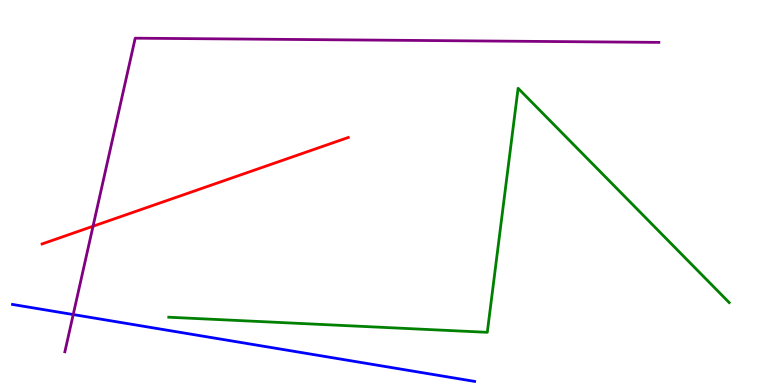[{'lines': ['blue', 'red'], 'intersections': []}, {'lines': ['green', 'red'], 'intersections': []}, {'lines': ['purple', 'red'], 'intersections': [{'x': 1.2, 'y': 4.12}]}, {'lines': ['blue', 'green'], 'intersections': []}, {'lines': ['blue', 'purple'], 'intersections': [{'x': 0.945, 'y': 1.83}]}, {'lines': ['green', 'purple'], 'intersections': []}]